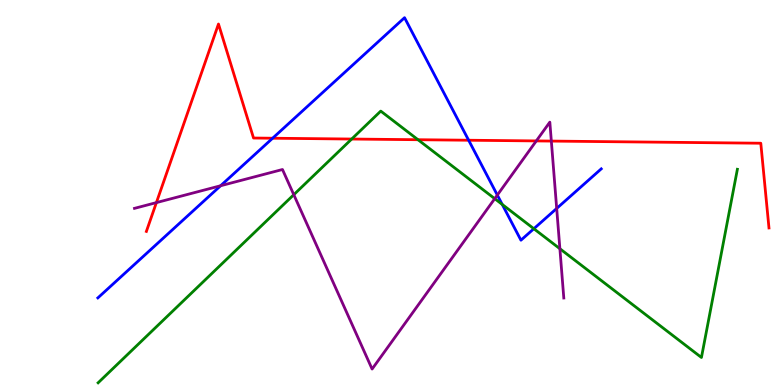[{'lines': ['blue', 'red'], 'intersections': [{'x': 3.52, 'y': 6.41}, {'x': 6.05, 'y': 6.36}]}, {'lines': ['green', 'red'], 'intersections': [{'x': 4.54, 'y': 6.39}, {'x': 5.39, 'y': 6.37}]}, {'lines': ['purple', 'red'], 'intersections': [{'x': 2.02, 'y': 4.74}, {'x': 6.92, 'y': 6.34}, {'x': 7.11, 'y': 6.34}]}, {'lines': ['blue', 'green'], 'intersections': [{'x': 6.48, 'y': 4.69}, {'x': 6.89, 'y': 4.06}]}, {'lines': ['blue', 'purple'], 'intersections': [{'x': 2.85, 'y': 5.18}, {'x': 6.42, 'y': 4.93}, {'x': 7.18, 'y': 4.59}]}, {'lines': ['green', 'purple'], 'intersections': [{'x': 3.79, 'y': 4.94}, {'x': 6.38, 'y': 4.84}, {'x': 7.22, 'y': 3.54}]}]